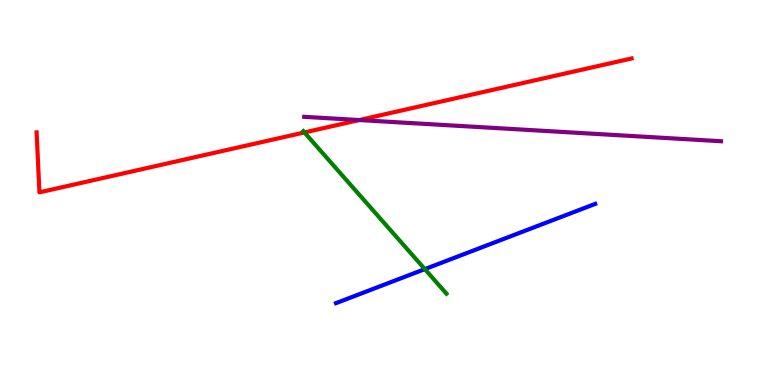[{'lines': ['blue', 'red'], 'intersections': []}, {'lines': ['green', 'red'], 'intersections': [{'x': 3.93, 'y': 6.56}]}, {'lines': ['purple', 'red'], 'intersections': [{'x': 4.64, 'y': 6.88}]}, {'lines': ['blue', 'green'], 'intersections': [{'x': 5.48, 'y': 3.01}]}, {'lines': ['blue', 'purple'], 'intersections': []}, {'lines': ['green', 'purple'], 'intersections': []}]